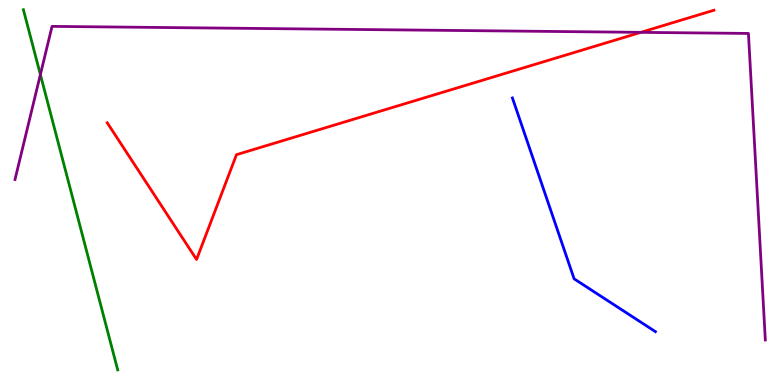[{'lines': ['blue', 'red'], 'intersections': []}, {'lines': ['green', 'red'], 'intersections': []}, {'lines': ['purple', 'red'], 'intersections': [{'x': 8.27, 'y': 9.16}]}, {'lines': ['blue', 'green'], 'intersections': []}, {'lines': ['blue', 'purple'], 'intersections': []}, {'lines': ['green', 'purple'], 'intersections': [{'x': 0.521, 'y': 8.06}]}]